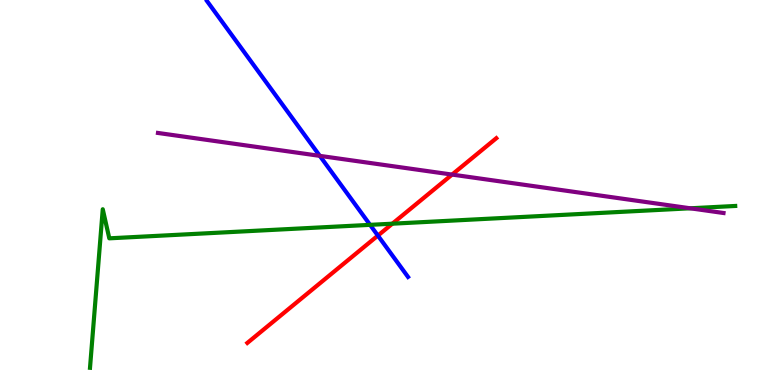[{'lines': ['blue', 'red'], 'intersections': [{'x': 4.88, 'y': 3.88}]}, {'lines': ['green', 'red'], 'intersections': [{'x': 5.06, 'y': 4.19}]}, {'lines': ['purple', 'red'], 'intersections': [{'x': 5.83, 'y': 5.47}]}, {'lines': ['blue', 'green'], 'intersections': [{'x': 4.78, 'y': 4.16}]}, {'lines': ['blue', 'purple'], 'intersections': [{'x': 4.13, 'y': 5.95}]}, {'lines': ['green', 'purple'], 'intersections': [{'x': 8.91, 'y': 4.59}]}]